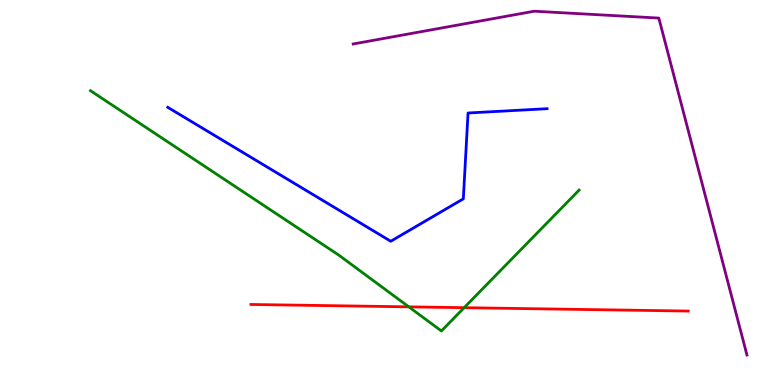[{'lines': ['blue', 'red'], 'intersections': []}, {'lines': ['green', 'red'], 'intersections': [{'x': 5.27, 'y': 2.03}, {'x': 5.99, 'y': 2.01}]}, {'lines': ['purple', 'red'], 'intersections': []}, {'lines': ['blue', 'green'], 'intersections': []}, {'lines': ['blue', 'purple'], 'intersections': []}, {'lines': ['green', 'purple'], 'intersections': []}]